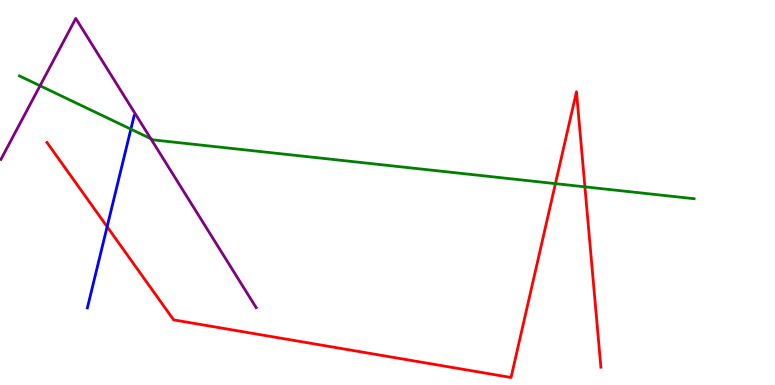[{'lines': ['blue', 'red'], 'intersections': [{'x': 1.38, 'y': 4.11}]}, {'lines': ['green', 'red'], 'intersections': [{'x': 7.17, 'y': 5.23}, {'x': 7.55, 'y': 5.15}]}, {'lines': ['purple', 'red'], 'intersections': []}, {'lines': ['blue', 'green'], 'intersections': [{'x': 1.69, 'y': 6.65}]}, {'lines': ['blue', 'purple'], 'intersections': []}, {'lines': ['green', 'purple'], 'intersections': [{'x': 0.517, 'y': 7.77}, {'x': 1.95, 'y': 6.4}]}]